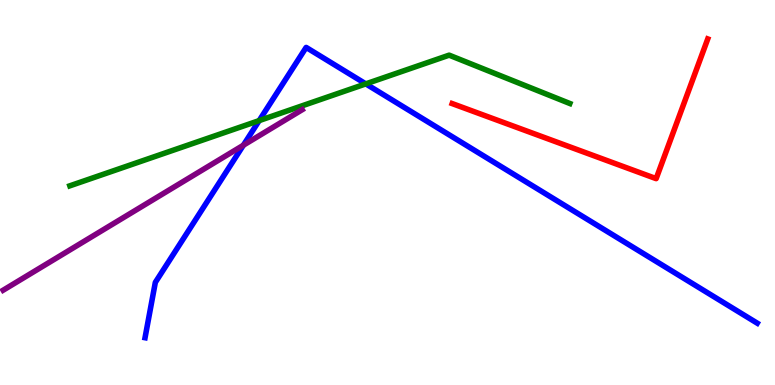[{'lines': ['blue', 'red'], 'intersections': []}, {'lines': ['green', 'red'], 'intersections': []}, {'lines': ['purple', 'red'], 'intersections': []}, {'lines': ['blue', 'green'], 'intersections': [{'x': 3.34, 'y': 6.87}, {'x': 4.72, 'y': 7.82}]}, {'lines': ['blue', 'purple'], 'intersections': [{'x': 3.14, 'y': 6.23}]}, {'lines': ['green', 'purple'], 'intersections': []}]